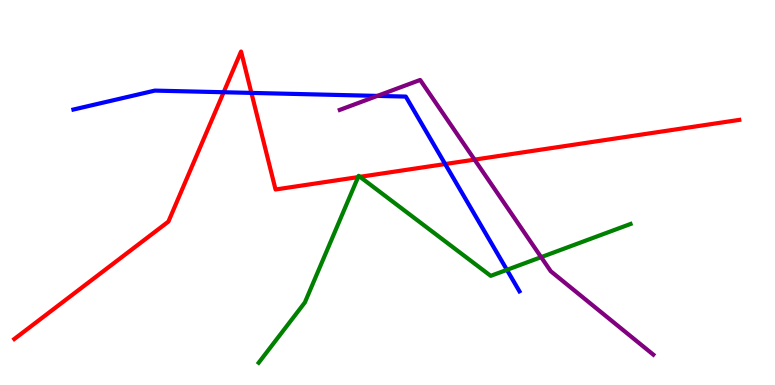[{'lines': ['blue', 'red'], 'intersections': [{'x': 2.89, 'y': 7.6}, {'x': 3.24, 'y': 7.59}, {'x': 5.74, 'y': 5.74}]}, {'lines': ['green', 'red'], 'intersections': [{'x': 4.62, 'y': 5.4}, {'x': 4.64, 'y': 5.41}]}, {'lines': ['purple', 'red'], 'intersections': [{'x': 6.12, 'y': 5.85}]}, {'lines': ['blue', 'green'], 'intersections': [{'x': 6.54, 'y': 2.99}]}, {'lines': ['blue', 'purple'], 'intersections': [{'x': 4.87, 'y': 7.51}]}, {'lines': ['green', 'purple'], 'intersections': [{'x': 6.98, 'y': 3.32}]}]